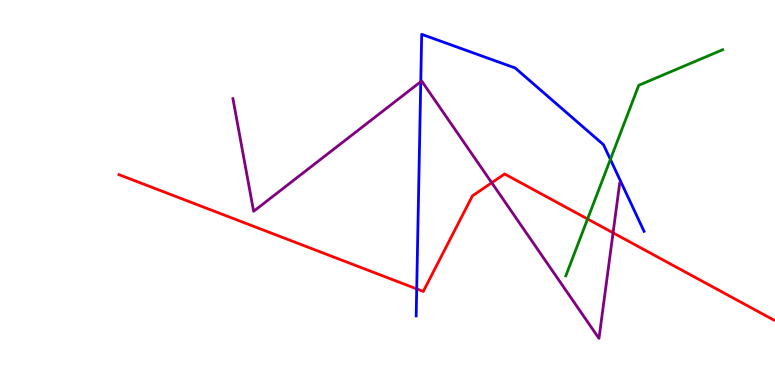[{'lines': ['blue', 'red'], 'intersections': [{'x': 5.38, 'y': 2.5}]}, {'lines': ['green', 'red'], 'intersections': [{'x': 7.58, 'y': 4.31}]}, {'lines': ['purple', 'red'], 'intersections': [{'x': 6.35, 'y': 5.25}, {'x': 7.91, 'y': 3.95}]}, {'lines': ['blue', 'green'], 'intersections': [{'x': 7.88, 'y': 5.86}]}, {'lines': ['blue', 'purple'], 'intersections': [{'x': 5.43, 'y': 7.88}]}, {'lines': ['green', 'purple'], 'intersections': []}]